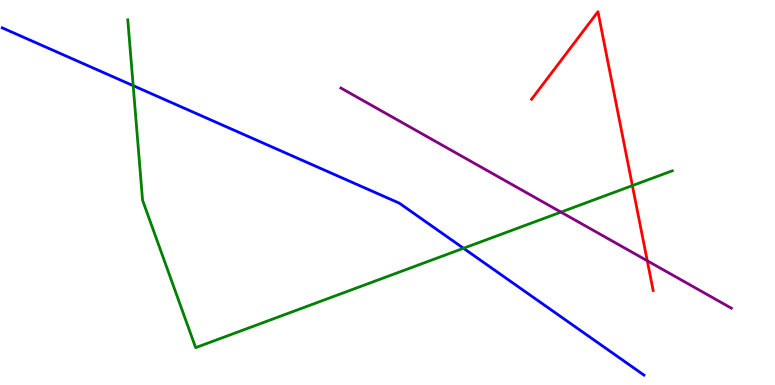[{'lines': ['blue', 'red'], 'intersections': []}, {'lines': ['green', 'red'], 'intersections': [{'x': 8.16, 'y': 5.18}]}, {'lines': ['purple', 'red'], 'intersections': [{'x': 8.35, 'y': 3.23}]}, {'lines': ['blue', 'green'], 'intersections': [{'x': 1.72, 'y': 7.78}, {'x': 5.98, 'y': 3.55}]}, {'lines': ['blue', 'purple'], 'intersections': []}, {'lines': ['green', 'purple'], 'intersections': [{'x': 7.24, 'y': 4.49}]}]